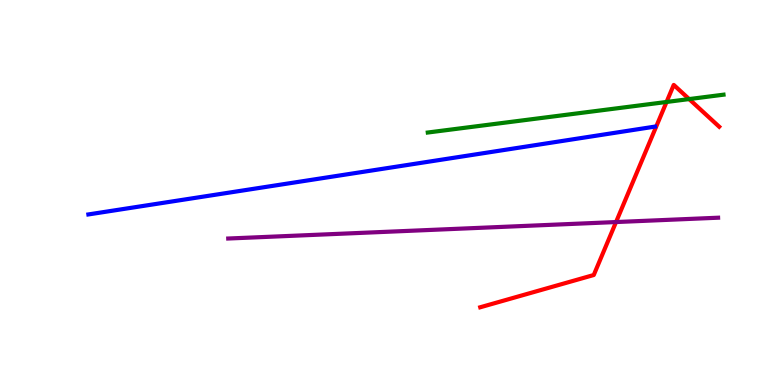[{'lines': ['blue', 'red'], 'intersections': []}, {'lines': ['green', 'red'], 'intersections': [{'x': 8.6, 'y': 7.35}, {'x': 8.89, 'y': 7.43}]}, {'lines': ['purple', 'red'], 'intersections': [{'x': 7.95, 'y': 4.23}]}, {'lines': ['blue', 'green'], 'intersections': []}, {'lines': ['blue', 'purple'], 'intersections': []}, {'lines': ['green', 'purple'], 'intersections': []}]